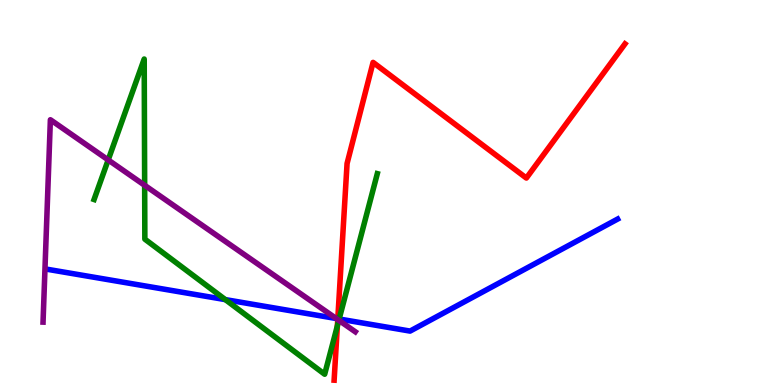[{'lines': ['blue', 'red'], 'intersections': [{'x': 4.36, 'y': 1.72}]}, {'lines': ['green', 'red'], 'intersections': [{'x': 4.35, 'y': 1.54}]}, {'lines': ['purple', 'red'], 'intersections': [{'x': 4.36, 'y': 1.7}]}, {'lines': ['blue', 'green'], 'intersections': [{'x': 2.91, 'y': 2.22}, {'x': 4.38, 'y': 1.71}]}, {'lines': ['blue', 'purple'], 'intersections': [{'x': 4.34, 'y': 1.73}]}, {'lines': ['green', 'purple'], 'intersections': [{'x': 1.4, 'y': 5.85}, {'x': 1.87, 'y': 5.19}, {'x': 4.37, 'y': 1.68}]}]